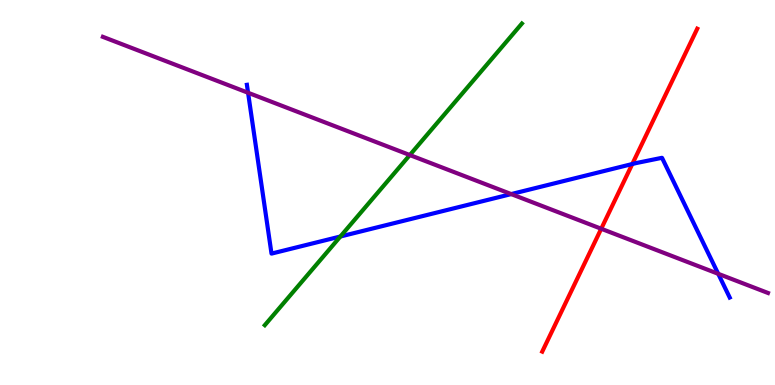[{'lines': ['blue', 'red'], 'intersections': [{'x': 8.16, 'y': 5.74}]}, {'lines': ['green', 'red'], 'intersections': []}, {'lines': ['purple', 'red'], 'intersections': [{'x': 7.76, 'y': 4.06}]}, {'lines': ['blue', 'green'], 'intersections': [{'x': 4.39, 'y': 3.86}]}, {'lines': ['blue', 'purple'], 'intersections': [{'x': 3.2, 'y': 7.59}, {'x': 6.6, 'y': 4.96}, {'x': 9.27, 'y': 2.89}]}, {'lines': ['green', 'purple'], 'intersections': [{'x': 5.29, 'y': 5.97}]}]